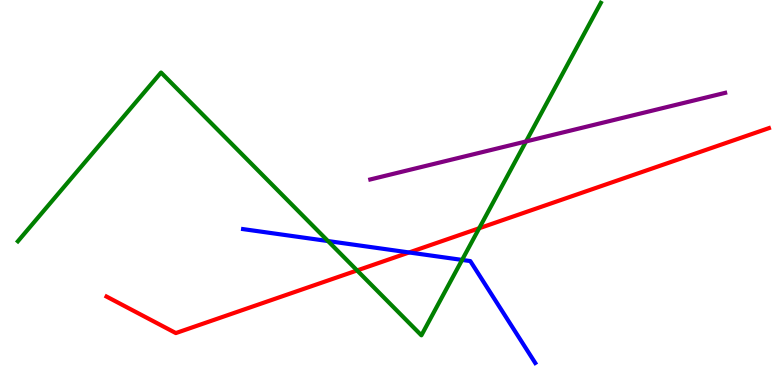[{'lines': ['blue', 'red'], 'intersections': [{'x': 5.28, 'y': 3.44}]}, {'lines': ['green', 'red'], 'intersections': [{'x': 4.61, 'y': 2.98}, {'x': 6.18, 'y': 4.07}]}, {'lines': ['purple', 'red'], 'intersections': []}, {'lines': ['blue', 'green'], 'intersections': [{'x': 4.23, 'y': 3.74}, {'x': 5.96, 'y': 3.25}]}, {'lines': ['blue', 'purple'], 'intersections': []}, {'lines': ['green', 'purple'], 'intersections': [{'x': 6.79, 'y': 6.33}]}]